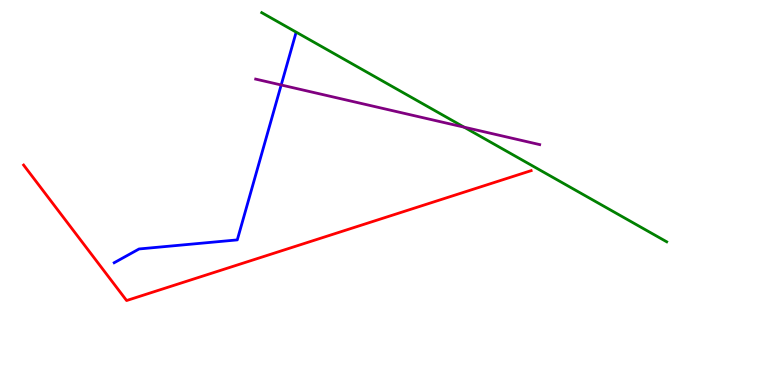[{'lines': ['blue', 'red'], 'intersections': []}, {'lines': ['green', 'red'], 'intersections': []}, {'lines': ['purple', 'red'], 'intersections': []}, {'lines': ['blue', 'green'], 'intersections': []}, {'lines': ['blue', 'purple'], 'intersections': [{'x': 3.63, 'y': 7.79}]}, {'lines': ['green', 'purple'], 'intersections': [{'x': 5.99, 'y': 6.7}]}]